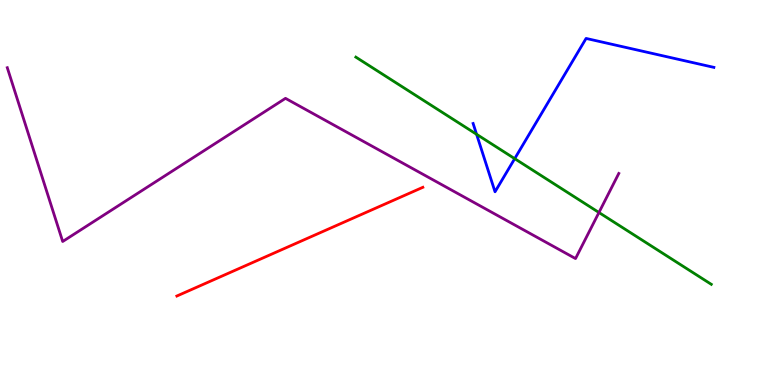[{'lines': ['blue', 'red'], 'intersections': []}, {'lines': ['green', 'red'], 'intersections': []}, {'lines': ['purple', 'red'], 'intersections': []}, {'lines': ['blue', 'green'], 'intersections': [{'x': 6.15, 'y': 6.51}, {'x': 6.64, 'y': 5.88}]}, {'lines': ['blue', 'purple'], 'intersections': []}, {'lines': ['green', 'purple'], 'intersections': [{'x': 7.73, 'y': 4.48}]}]